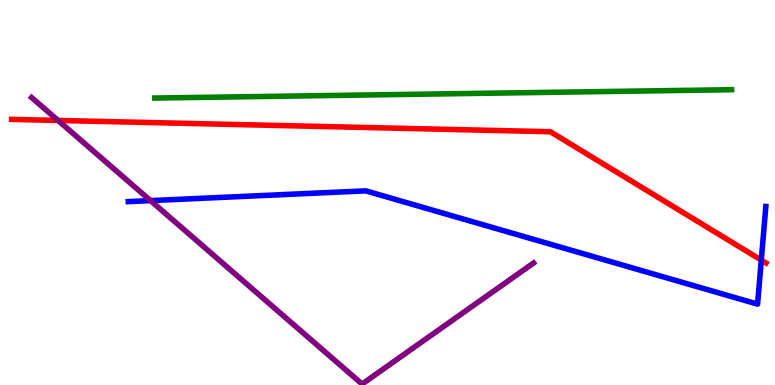[{'lines': ['blue', 'red'], 'intersections': [{'x': 9.82, 'y': 3.24}]}, {'lines': ['green', 'red'], 'intersections': []}, {'lines': ['purple', 'red'], 'intersections': [{'x': 0.749, 'y': 6.87}]}, {'lines': ['blue', 'green'], 'intersections': []}, {'lines': ['blue', 'purple'], 'intersections': [{'x': 1.94, 'y': 4.79}]}, {'lines': ['green', 'purple'], 'intersections': []}]